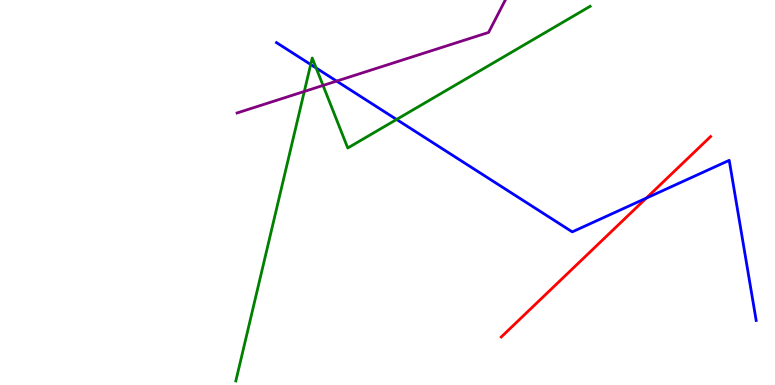[{'lines': ['blue', 'red'], 'intersections': [{'x': 8.34, 'y': 4.85}]}, {'lines': ['green', 'red'], 'intersections': []}, {'lines': ['purple', 'red'], 'intersections': []}, {'lines': ['blue', 'green'], 'intersections': [{'x': 4.01, 'y': 8.32}, {'x': 4.08, 'y': 8.23}, {'x': 5.12, 'y': 6.9}]}, {'lines': ['blue', 'purple'], 'intersections': [{'x': 4.34, 'y': 7.89}]}, {'lines': ['green', 'purple'], 'intersections': [{'x': 3.93, 'y': 7.62}, {'x': 4.17, 'y': 7.78}]}]